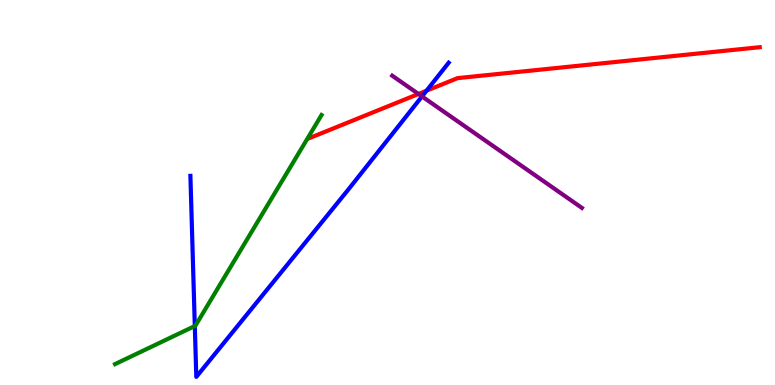[{'lines': ['blue', 'red'], 'intersections': [{'x': 5.5, 'y': 7.64}]}, {'lines': ['green', 'red'], 'intersections': []}, {'lines': ['purple', 'red'], 'intersections': [{'x': 5.4, 'y': 7.56}]}, {'lines': ['blue', 'green'], 'intersections': [{'x': 2.51, 'y': 1.53}]}, {'lines': ['blue', 'purple'], 'intersections': [{'x': 5.45, 'y': 7.5}]}, {'lines': ['green', 'purple'], 'intersections': []}]